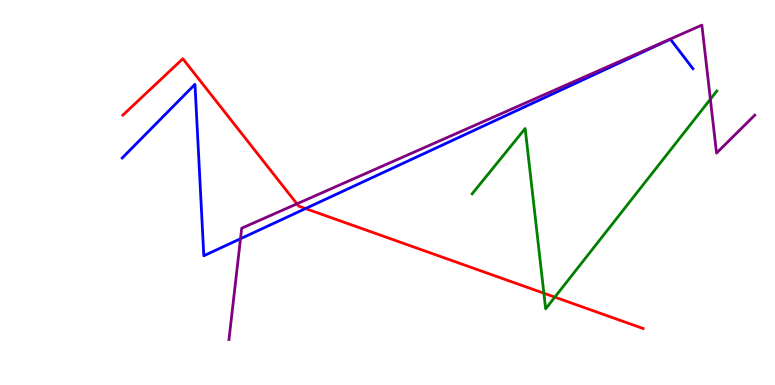[{'lines': ['blue', 'red'], 'intersections': [{'x': 3.94, 'y': 4.58}]}, {'lines': ['green', 'red'], 'intersections': [{'x': 7.02, 'y': 2.38}, {'x': 7.16, 'y': 2.28}]}, {'lines': ['purple', 'red'], 'intersections': [{'x': 3.83, 'y': 4.71}]}, {'lines': ['blue', 'green'], 'intersections': []}, {'lines': ['blue', 'purple'], 'intersections': [{'x': 3.1, 'y': 3.8}]}, {'lines': ['green', 'purple'], 'intersections': [{'x': 9.17, 'y': 7.42}]}]